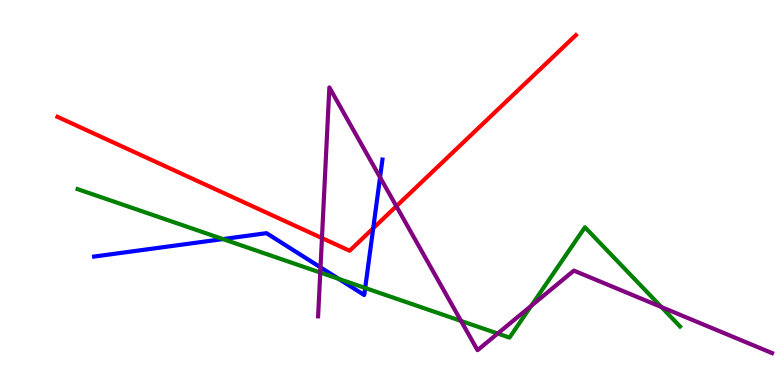[{'lines': ['blue', 'red'], 'intersections': [{'x': 4.82, 'y': 4.07}]}, {'lines': ['green', 'red'], 'intersections': []}, {'lines': ['purple', 'red'], 'intersections': [{'x': 4.15, 'y': 3.82}, {'x': 5.11, 'y': 4.64}]}, {'lines': ['blue', 'green'], 'intersections': [{'x': 2.88, 'y': 3.79}, {'x': 4.37, 'y': 2.76}, {'x': 4.71, 'y': 2.52}]}, {'lines': ['blue', 'purple'], 'intersections': [{'x': 4.14, 'y': 3.06}, {'x': 4.9, 'y': 5.39}]}, {'lines': ['green', 'purple'], 'intersections': [{'x': 4.13, 'y': 2.92}, {'x': 5.95, 'y': 1.66}, {'x': 6.42, 'y': 1.34}, {'x': 6.85, 'y': 2.06}, {'x': 8.53, 'y': 2.02}]}]